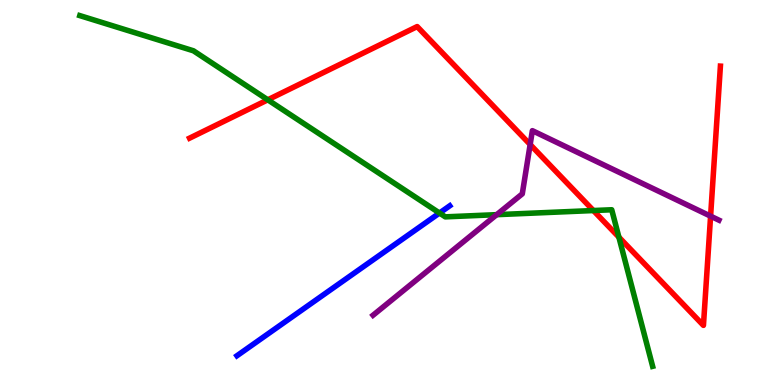[{'lines': ['blue', 'red'], 'intersections': []}, {'lines': ['green', 'red'], 'intersections': [{'x': 3.46, 'y': 7.41}, {'x': 7.66, 'y': 4.53}, {'x': 7.99, 'y': 3.84}]}, {'lines': ['purple', 'red'], 'intersections': [{'x': 6.84, 'y': 6.25}, {'x': 9.17, 'y': 4.39}]}, {'lines': ['blue', 'green'], 'intersections': [{'x': 5.67, 'y': 4.47}]}, {'lines': ['blue', 'purple'], 'intersections': []}, {'lines': ['green', 'purple'], 'intersections': [{'x': 6.41, 'y': 4.42}]}]